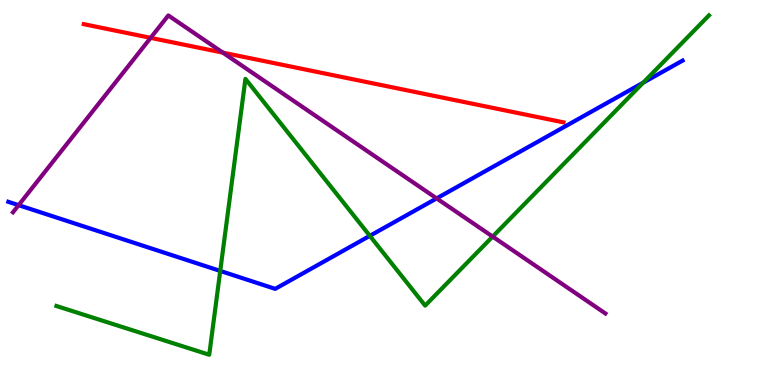[{'lines': ['blue', 'red'], 'intersections': []}, {'lines': ['green', 'red'], 'intersections': []}, {'lines': ['purple', 'red'], 'intersections': [{'x': 1.94, 'y': 9.02}, {'x': 2.88, 'y': 8.63}]}, {'lines': ['blue', 'green'], 'intersections': [{'x': 2.84, 'y': 2.96}, {'x': 4.77, 'y': 3.87}, {'x': 8.3, 'y': 7.85}]}, {'lines': ['blue', 'purple'], 'intersections': [{'x': 0.24, 'y': 4.67}, {'x': 5.63, 'y': 4.85}]}, {'lines': ['green', 'purple'], 'intersections': [{'x': 6.36, 'y': 3.85}]}]